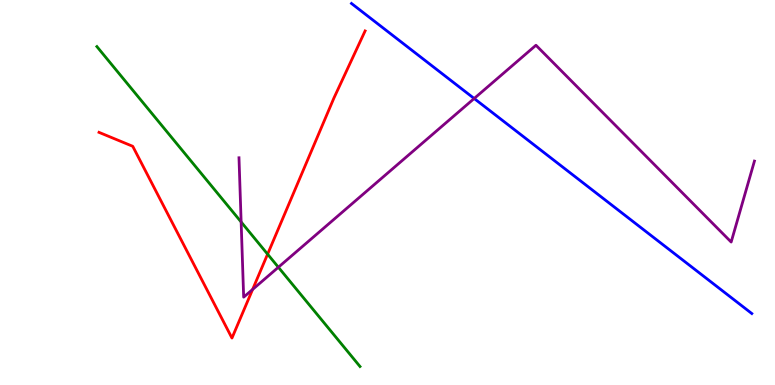[{'lines': ['blue', 'red'], 'intersections': []}, {'lines': ['green', 'red'], 'intersections': [{'x': 3.45, 'y': 3.4}]}, {'lines': ['purple', 'red'], 'intersections': [{'x': 3.26, 'y': 2.48}]}, {'lines': ['blue', 'green'], 'intersections': []}, {'lines': ['blue', 'purple'], 'intersections': [{'x': 6.12, 'y': 7.44}]}, {'lines': ['green', 'purple'], 'intersections': [{'x': 3.11, 'y': 4.23}, {'x': 3.59, 'y': 3.06}]}]